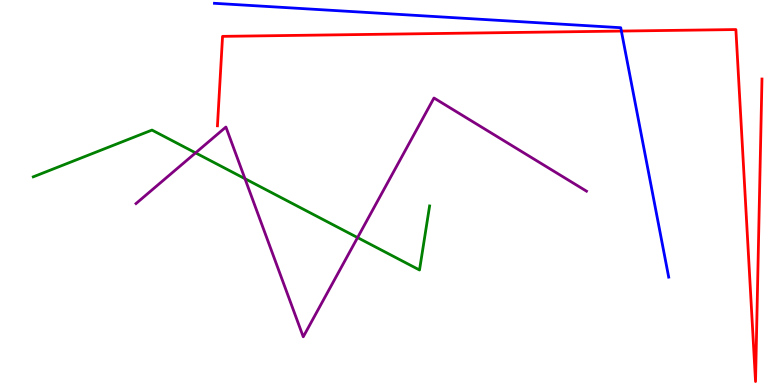[{'lines': ['blue', 'red'], 'intersections': [{'x': 8.02, 'y': 9.19}]}, {'lines': ['green', 'red'], 'intersections': []}, {'lines': ['purple', 'red'], 'intersections': []}, {'lines': ['blue', 'green'], 'intersections': []}, {'lines': ['blue', 'purple'], 'intersections': []}, {'lines': ['green', 'purple'], 'intersections': [{'x': 2.52, 'y': 6.03}, {'x': 3.16, 'y': 5.36}, {'x': 4.61, 'y': 3.83}]}]